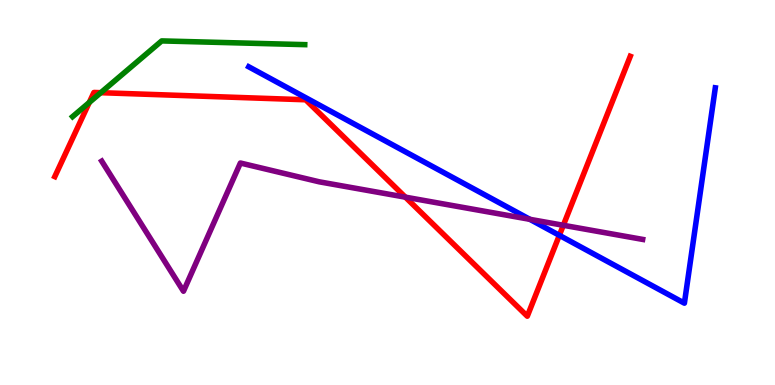[{'lines': ['blue', 'red'], 'intersections': [{'x': 7.22, 'y': 3.89}]}, {'lines': ['green', 'red'], 'intersections': [{'x': 1.15, 'y': 7.34}, {'x': 1.3, 'y': 7.59}]}, {'lines': ['purple', 'red'], 'intersections': [{'x': 5.23, 'y': 4.88}, {'x': 7.27, 'y': 4.15}]}, {'lines': ['blue', 'green'], 'intersections': []}, {'lines': ['blue', 'purple'], 'intersections': [{'x': 6.84, 'y': 4.3}]}, {'lines': ['green', 'purple'], 'intersections': []}]